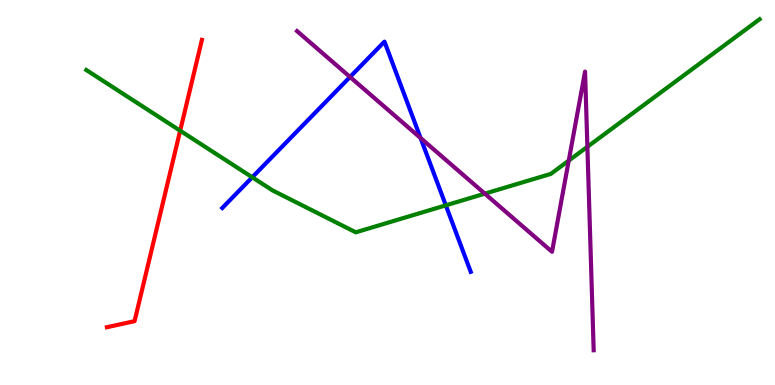[{'lines': ['blue', 'red'], 'intersections': []}, {'lines': ['green', 'red'], 'intersections': [{'x': 2.32, 'y': 6.61}]}, {'lines': ['purple', 'red'], 'intersections': []}, {'lines': ['blue', 'green'], 'intersections': [{'x': 3.25, 'y': 5.4}, {'x': 5.75, 'y': 4.67}]}, {'lines': ['blue', 'purple'], 'intersections': [{'x': 4.52, 'y': 8.0}, {'x': 5.43, 'y': 6.41}]}, {'lines': ['green', 'purple'], 'intersections': [{'x': 6.26, 'y': 4.97}, {'x': 7.34, 'y': 5.83}, {'x': 7.58, 'y': 6.19}]}]